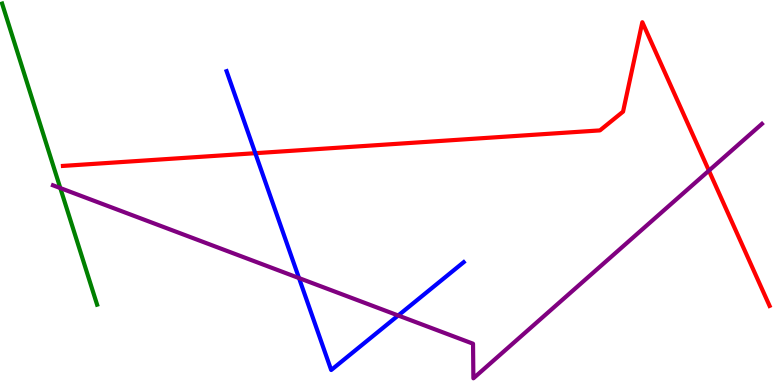[{'lines': ['blue', 'red'], 'intersections': [{'x': 3.29, 'y': 6.02}]}, {'lines': ['green', 'red'], 'intersections': []}, {'lines': ['purple', 'red'], 'intersections': [{'x': 9.15, 'y': 5.57}]}, {'lines': ['blue', 'green'], 'intersections': []}, {'lines': ['blue', 'purple'], 'intersections': [{'x': 3.86, 'y': 2.78}, {'x': 5.14, 'y': 1.81}]}, {'lines': ['green', 'purple'], 'intersections': [{'x': 0.778, 'y': 5.12}]}]